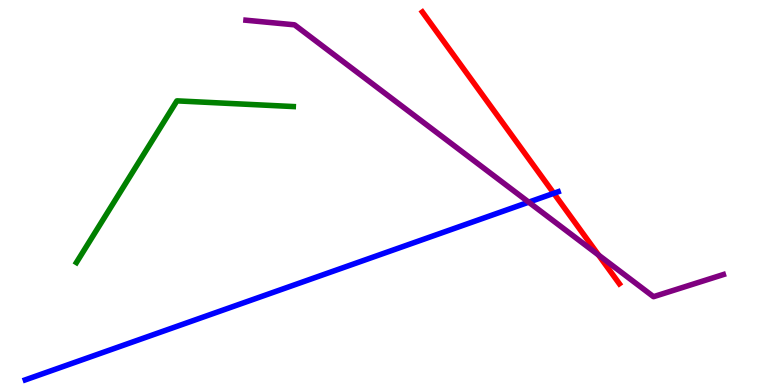[{'lines': ['blue', 'red'], 'intersections': [{'x': 7.15, 'y': 4.98}]}, {'lines': ['green', 'red'], 'intersections': []}, {'lines': ['purple', 'red'], 'intersections': [{'x': 7.72, 'y': 3.37}]}, {'lines': ['blue', 'green'], 'intersections': []}, {'lines': ['blue', 'purple'], 'intersections': [{'x': 6.82, 'y': 4.75}]}, {'lines': ['green', 'purple'], 'intersections': []}]